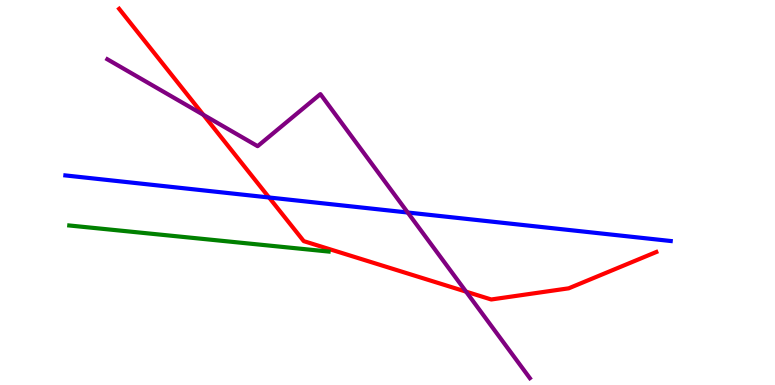[{'lines': ['blue', 'red'], 'intersections': [{'x': 3.47, 'y': 4.87}]}, {'lines': ['green', 'red'], 'intersections': []}, {'lines': ['purple', 'red'], 'intersections': [{'x': 2.62, 'y': 7.02}, {'x': 6.01, 'y': 2.42}]}, {'lines': ['blue', 'green'], 'intersections': []}, {'lines': ['blue', 'purple'], 'intersections': [{'x': 5.26, 'y': 4.48}]}, {'lines': ['green', 'purple'], 'intersections': []}]